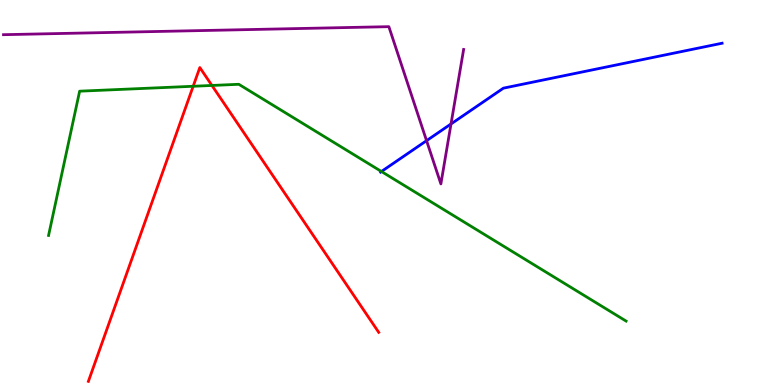[{'lines': ['blue', 'red'], 'intersections': []}, {'lines': ['green', 'red'], 'intersections': [{'x': 2.49, 'y': 7.76}, {'x': 2.73, 'y': 7.78}]}, {'lines': ['purple', 'red'], 'intersections': []}, {'lines': ['blue', 'green'], 'intersections': [{'x': 4.92, 'y': 5.55}]}, {'lines': ['blue', 'purple'], 'intersections': [{'x': 5.5, 'y': 6.35}, {'x': 5.82, 'y': 6.78}]}, {'lines': ['green', 'purple'], 'intersections': []}]